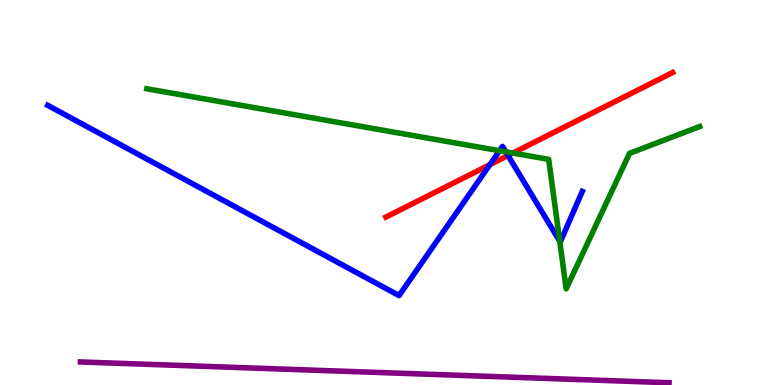[{'lines': ['blue', 'red'], 'intersections': [{'x': 6.32, 'y': 5.72}, {'x': 6.55, 'y': 5.96}]}, {'lines': ['green', 'red'], 'intersections': [{'x': 6.62, 'y': 6.02}]}, {'lines': ['purple', 'red'], 'intersections': []}, {'lines': ['blue', 'green'], 'intersections': [{'x': 6.45, 'y': 6.09}, {'x': 6.53, 'y': 6.06}, {'x': 7.22, 'y': 3.73}]}, {'lines': ['blue', 'purple'], 'intersections': []}, {'lines': ['green', 'purple'], 'intersections': []}]